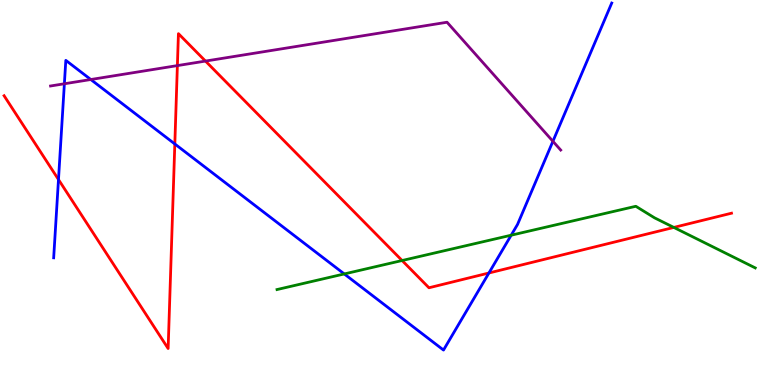[{'lines': ['blue', 'red'], 'intersections': [{'x': 0.755, 'y': 5.34}, {'x': 2.26, 'y': 6.26}, {'x': 6.31, 'y': 2.91}]}, {'lines': ['green', 'red'], 'intersections': [{'x': 5.19, 'y': 3.23}, {'x': 8.69, 'y': 4.09}]}, {'lines': ['purple', 'red'], 'intersections': [{'x': 2.29, 'y': 8.3}, {'x': 2.65, 'y': 8.41}]}, {'lines': ['blue', 'green'], 'intersections': [{'x': 4.44, 'y': 2.88}, {'x': 6.6, 'y': 3.89}]}, {'lines': ['blue', 'purple'], 'intersections': [{'x': 0.831, 'y': 7.82}, {'x': 1.17, 'y': 7.93}, {'x': 7.13, 'y': 6.33}]}, {'lines': ['green', 'purple'], 'intersections': []}]